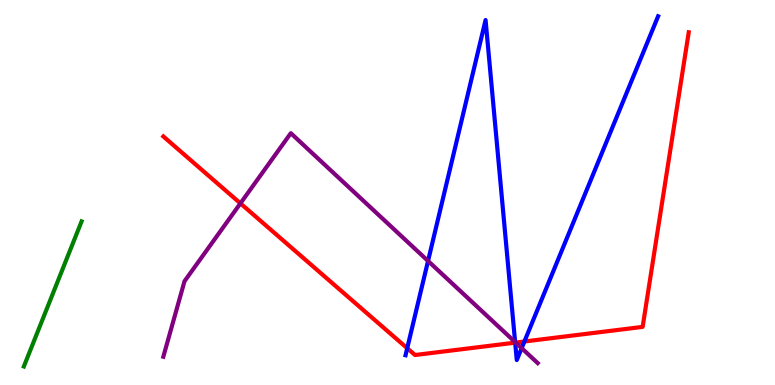[{'lines': ['blue', 'red'], 'intersections': [{'x': 5.25, 'y': 0.955}, {'x': 6.65, 'y': 1.1}, {'x': 6.77, 'y': 1.13}]}, {'lines': ['green', 'red'], 'intersections': []}, {'lines': ['purple', 'red'], 'intersections': [{'x': 3.1, 'y': 4.72}, {'x': 6.65, 'y': 1.1}]}, {'lines': ['blue', 'green'], 'intersections': []}, {'lines': ['blue', 'purple'], 'intersections': [{'x': 5.52, 'y': 3.22}, {'x': 6.65, 'y': 1.12}, {'x': 6.73, 'y': 0.957}]}, {'lines': ['green', 'purple'], 'intersections': []}]